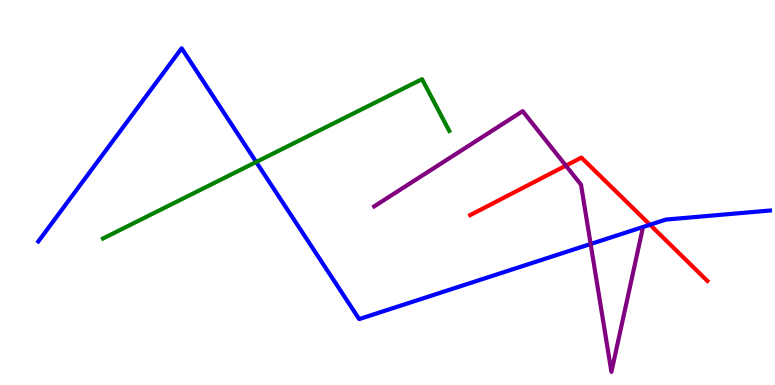[{'lines': ['blue', 'red'], 'intersections': [{'x': 8.39, 'y': 4.16}]}, {'lines': ['green', 'red'], 'intersections': []}, {'lines': ['purple', 'red'], 'intersections': [{'x': 7.3, 'y': 5.7}]}, {'lines': ['blue', 'green'], 'intersections': [{'x': 3.31, 'y': 5.79}]}, {'lines': ['blue', 'purple'], 'intersections': [{'x': 7.62, 'y': 3.66}]}, {'lines': ['green', 'purple'], 'intersections': []}]